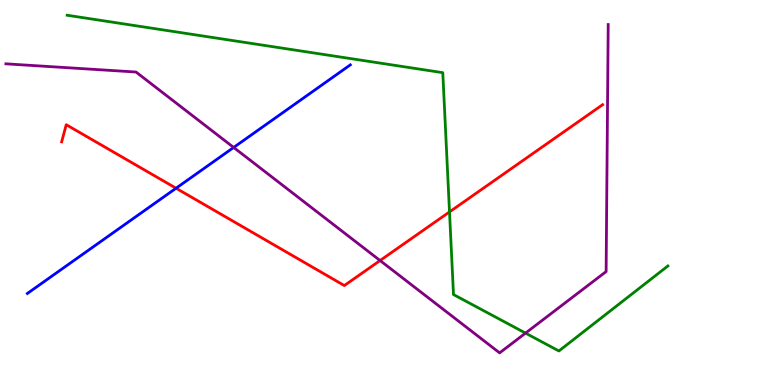[{'lines': ['blue', 'red'], 'intersections': [{'x': 2.27, 'y': 5.11}]}, {'lines': ['green', 'red'], 'intersections': [{'x': 5.8, 'y': 4.5}]}, {'lines': ['purple', 'red'], 'intersections': [{'x': 4.9, 'y': 3.23}]}, {'lines': ['blue', 'green'], 'intersections': []}, {'lines': ['blue', 'purple'], 'intersections': [{'x': 3.01, 'y': 6.17}]}, {'lines': ['green', 'purple'], 'intersections': [{'x': 6.78, 'y': 1.35}]}]